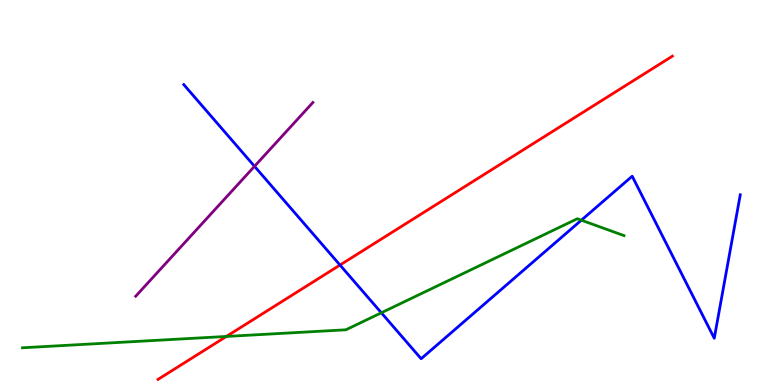[{'lines': ['blue', 'red'], 'intersections': [{'x': 4.39, 'y': 3.12}]}, {'lines': ['green', 'red'], 'intersections': [{'x': 2.92, 'y': 1.26}]}, {'lines': ['purple', 'red'], 'intersections': []}, {'lines': ['blue', 'green'], 'intersections': [{'x': 4.92, 'y': 1.88}, {'x': 7.5, 'y': 4.28}]}, {'lines': ['blue', 'purple'], 'intersections': [{'x': 3.28, 'y': 5.68}]}, {'lines': ['green', 'purple'], 'intersections': []}]